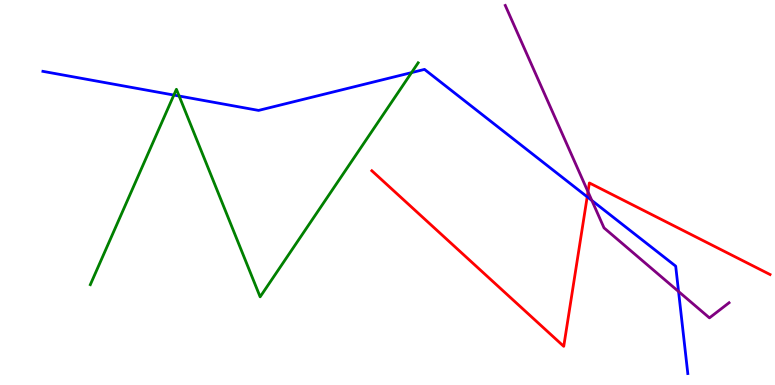[{'lines': ['blue', 'red'], 'intersections': [{'x': 7.58, 'y': 4.89}]}, {'lines': ['green', 'red'], 'intersections': []}, {'lines': ['purple', 'red'], 'intersections': [{'x': 7.59, 'y': 5.02}]}, {'lines': ['blue', 'green'], 'intersections': [{'x': 2.24, 'y': 7.53}, {'x': 2.31, 'y': 7.51}, {'x': 5.31, 'y': 8.11}]}, {'lines': ['blue', 'purple'], 'intersections': [{'x': 7.64, 'y': 4.79}, {'x': 8.76, 'y': 2.43}]}, {'lines': ['green', 'purple'], 'intersections': []}]